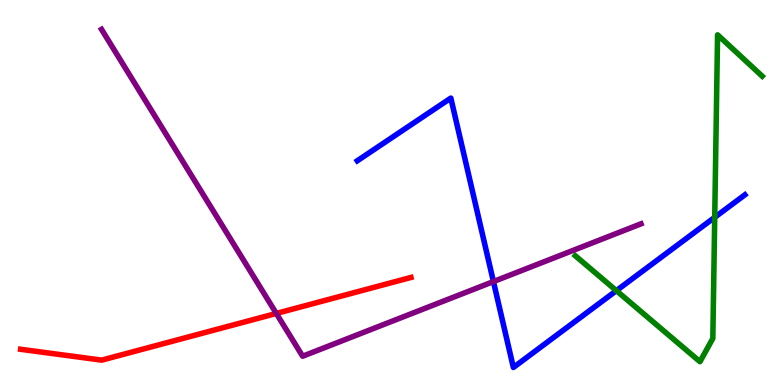[{'lines': ['blue', 'red'], 'intersections': []}, {'lines': ['green', 'red'], 'intersections': []}, {'lines': ['purple', 'red'], 'intersections': [{'x': 3.57, 'y': 1.86}]}, {'lines': ['blue', 'green'], 'intersections': [{'x': 7.95, 'y': 2.45}, {'x': 9.22, 'y': 4.36}]}, {'lines': ['blue', 'purple'], 'intersections': [{'x': 6.37, 'y': 2.69}]}, {'lines': ['green', 'purple'], 'intersections': []}]